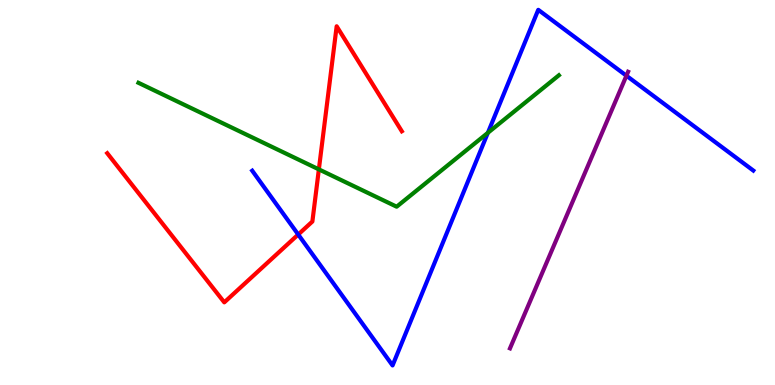[{'lines': ['blue', 'red'], 'intersections': [{'x': 3.85, 'y': 3.91}]}, {'lines': ['green', 'red'], 'intersections': [{'x': 4.11, 'y': 5.6}]}, {'lines': ['purple', 'red'], 'intersections': []}, {'lines': ['blue', 'green'], 'intersections': [{'x': 6.3, 'y': 6.55}]}, {'lines': ['blue', 'purple'], 'intersections': [{'x': 8.08, 'y': 8.03}]}, {'lines': ['green', 'purple'], 'intersections': []}]